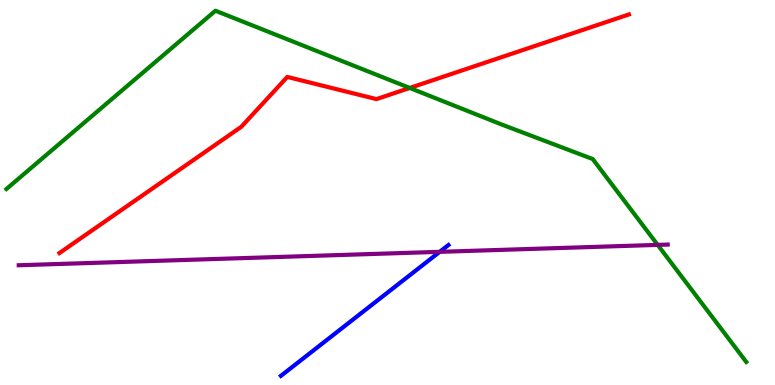[{'lines': ['blue', 'red'], 'intersections': []}, {'lines': ['green', 'red'], 'intersections': [{'x': 5.29, 'y': 7.72}]}, {'lines': ['purple', 'red'], 'intersections': []}, {'lines': ['blue', 'green'], 'intersections': []}, {'lines': ['blue', 'purple'], 'intersections': [{'x': 5.67, 'y': 3.46}]}, {'lines': ['green', 'purple'], 'intersections': [{'x': 8.49, 'y': 3.64}]}]